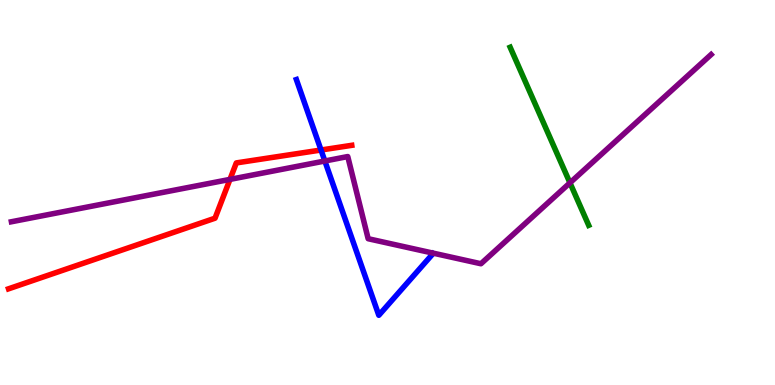[{'lines': ['blue', 'red'], 'intersections': [{'x': 4.14, 'y': 6.1}]}, {'lines': ['green', 'red'], 'intersections': []}, {'lines': ['purple', 'red'], 'intersections': [{'x': 2.97, 'y': 5.34}]}, {'lines': ['blue', 'green'], 'intersections': []}, {'lines': ['blue', 'purple'], 'intersections': [{'x': 4.19, 'y': 5.82}]}, {'lines': ['green', 'purple'], 'intersections': [{'x': 7.35, 'y': 5.25}]}]